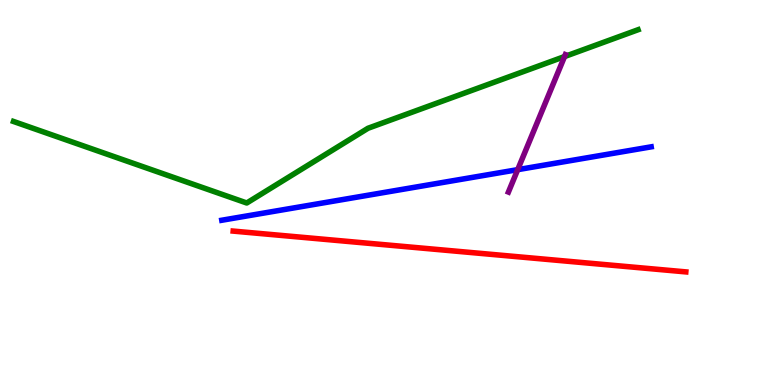[{'lines': ['blue', 'red'], 'intersections': []}, {'lines': ['green', 'red'], 'intersections': []}, {'lines': ['purple', 'red'], 'intersections': []}, {'lines': ['blue', 'green'], 'intersections': []}, {'lines': ['blue', 'purple'], 'intersections': [{'x': 6.68, 'y': 5.59}]}, {'lines': ['green', 'purple'], 'intersections': [{'x': 7.28, 'y': 8.53}]}]